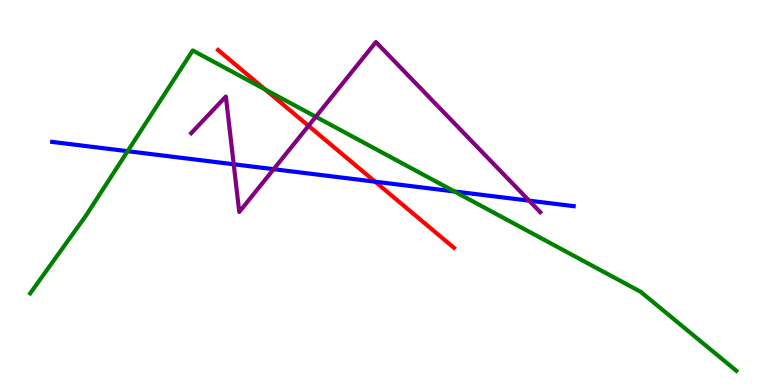[{'lines': ['blue', 'red'], 'intersections': [{'x': 4.84, 'y': 5.28}]}, {'lines': ['green', 'red'], 'intersections': [{'x': 3.42, 'y': 7.68}]}, {'lines': ['purple', 'red'], 'intersections': [{'x': 3.98, 'y': 6.73}]}, {'lines': ['blue', 'green'], 'intersections': [{'x': 1.65, 'y': 6.07}, {'x': 5.86, 'y': 5.03}]}, {'lines': ['blue', 'purple'], 'intersections': [{'x': 3.02, 'y': 5.73}, {'x': 3.53, 'y': 5.61}, {'x': 6.83, 'y': 4.79}]}, {'lines': ['green', 'purple'], 'intersections': [{'x': 4.07, 'y': 6.97}]}]